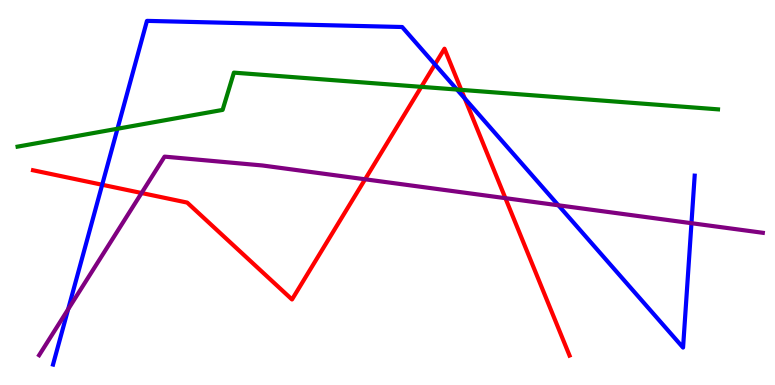[{'lines': ['blue', 'red'], 'intersections': [{'x': 1.32, 'y': 5.2}, {'x': 5.61, 'y': 8.33}, {'x': 6.0, 'y': 7.44}]}, {'lines': ['green', 'red'], 'intersections': [{'x': 5.44, 'y': 7.74}, {'x': 5.95, 'y': 7.67}]}, {'lines': ['purple', 'red'], 'intersections': [{'x': 1.83, 'y': 4.99}, {'x': 4.71, 'y': 5.34}, {'x': 6.52, 'y': 4.85}]}, {'lines': ['blue', 'green'], 'intersections': [{'x': 1.52, 'y': 6.66}, {'x': 5.9, 'y': 7.67}]}, {'lines': ['blue', 'purple'], 'intersections': [{'x': 0.879, 'y': 1.97}, {'x': 7.2, 'y': 4.67}, {'x': 8.92, 'y': 4.2}]}, {'lines': ['green', 'purple'], 'intersections': []}]